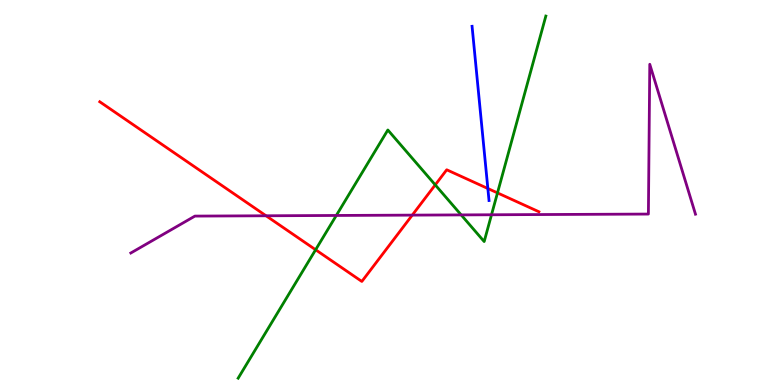[{'lines': ['blue', 'red'], 'intersections': [{'x': 6.29, 'y': 5.1}]}, {'lines': ['green', 'red'], 'intersections': [{'x': 4.07, 'y': 3.51}, {'x': 5.62, 'y': 5.2}, {'x': 6.42, 'y': 4.99}]}, {'lines': ['purple', 'red'], 'intersections': [{'x': 3.43, 'y': 4.4}, {'x': 5.32, 'y': 4.41}]}, {'lines': ['blue', 'green'], 'intersections': []}, {'lines': ['blue', 'purple'], 'intersections': []}, {'lines': ['green', 'purple'], 'intersections': [{'x': 4.34, 'y': 4.4}, {'x': 5.95, 'y': 4.42}, {'x': 6.34, 'y': 4.42}]}]